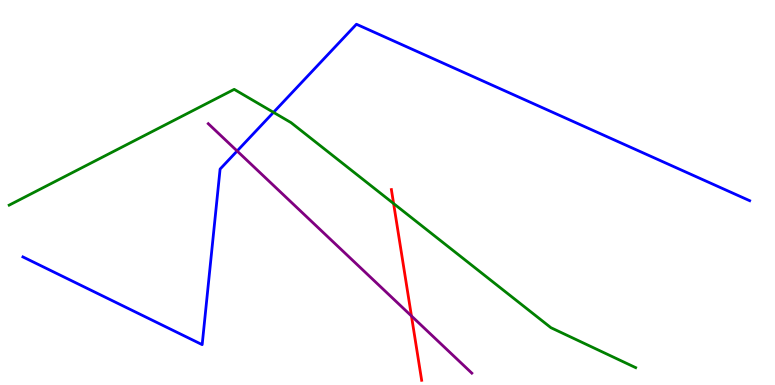[{'lines': ['blue', 'red'], 'intersections': []}, {'lines': ['green', 'red'], 'intersections': [{'x': 5.08, 'y': 4.71}]}, {'lines': ['purple', 'red'], 'intersections': [{'x': 5.31, 'y': 1.79}]}, {'lines': ['blue', 'green'], 'intersections': [{'x': 3.53, 'y': 7.08}]}, {'lines': ['blue', 'purple'], 'intersections': [{'x': 3.06, 'y': 6.08}]}, {'lines': ['green', 'purple'], 'intersections': []}]